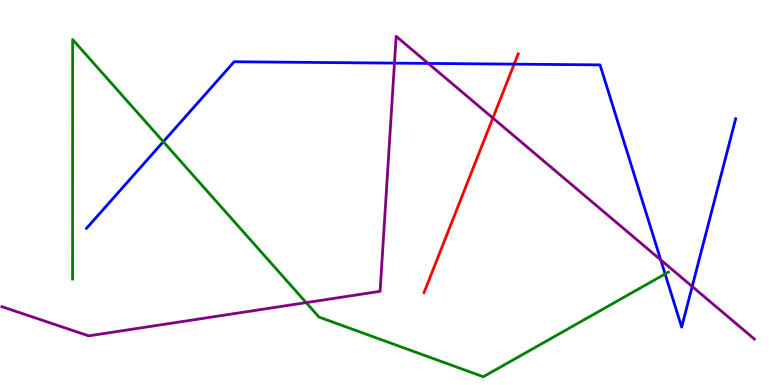[{'lines': ['blue', 'red'], 'intersections': [{'x': 6.63, 'y': 8.33}]}, {'lines': ['green', 'red'], 'intersections': []}, {'lines': ['purple', 'red'], 'intersections': [{'x': 6.36, 'y': 6.93}]}, {'lines': ['blue', 'green'], 'intersections': [{'x': 2.11, 'y': 6.32}, {'x': 8.58, 'y': 2.88}]}, {'lines': ['blue', 'purple'], 'intersections': [{'x': 5.09, 'y': 8.36}, {'x': 5.53, 'y': 8.35}, {'x': 8.53, 'y': 3.25}, {'x': 8.93, 'y': 2.56}]}, {'lines': ['green', 'purple'], 'intersections': [{'x': 3.95, 'y': 2.14}]}]